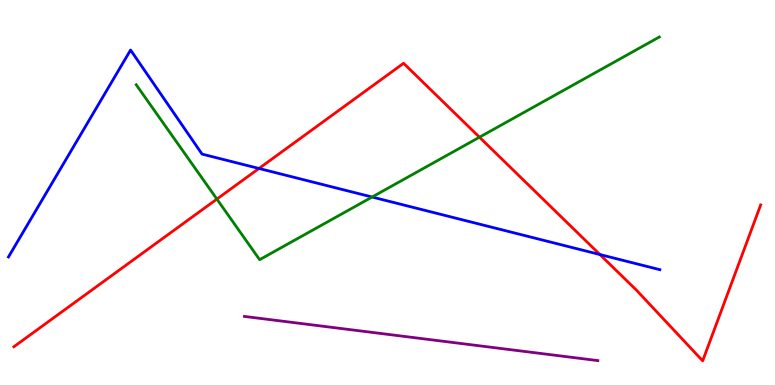[{'lines': ['blue', 'red'], 'intersections': [{'x': 3.34, 'y': 5.62}, {'x': 7.74, 'y': 3.39}]}, {'lines': ['green', 'red'], 'intersections': [{'x': 2.8, 'y': 4.83}, {'x': 6.19, 'y': 6.44}]}, {'lines': ['purple', 'red'], 'intersections': []}, {'lines': ['blue', 'green'], 'intersections': [{'x': 4.8, 'y': 4.88}]}, {'lines': ['blue', 'purple'], 'intersections': []}, {'lines': ['green', 'purple'], 'intersections': []}]